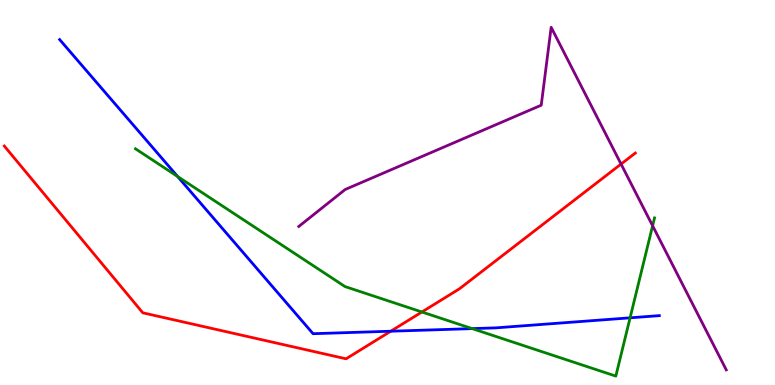[{'lines': ['blue', 'red'], 'intersections': [{'x': 5.04, 'y': 1.4}]}, {'lines': ['green', 'red'], 'intersections': [{'x': 5.44, 'y': 1.9}]}, {'lines': ['purple', 'red'], 'intersections': [{'x': 8.01, 'y': 5.74}]}, {'lines': ['blue', 'green'], 'intersections': [{'x': 2.29, 'y': 5.42}, {'x': 6.09, 'y': 1.46}, {'x': 8.13, 'y': 1.74}]}, {'lines': ['blue', 'purple'], 'intersections': []}, {'lines': ['green', 'purple'], 'intersections': [{'x': 8.42, 'y': 4.14}]}]